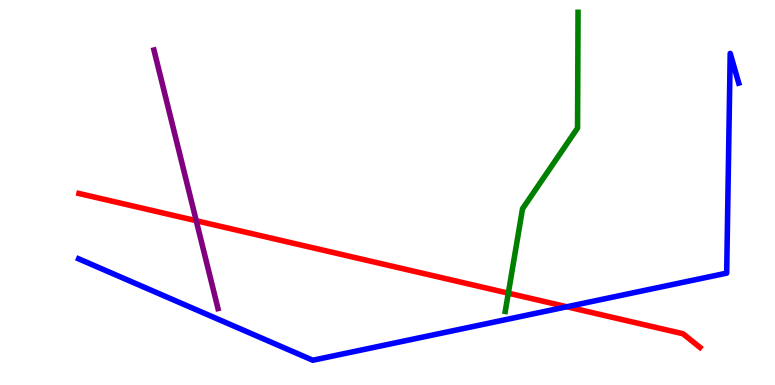[{'lines': ['blue', 'red'], 'intersections': [{'x': 7.31, 'y': 2.03}]}, {'lines': ['green', 'red'], 'intersections': [{'x': 6.56, 'y': 2.38}]}, {'lines': ['purple', 'red'], 'intersections': [{'x': 2.53, 'y': 4.27}]}, {'lines': ['blue', 'green'], 'intersections': []}, {'lines': ['blue', 'purple'], 'intersections': []}, {'lines': ['green', 'purple'], 'intersections': []}]